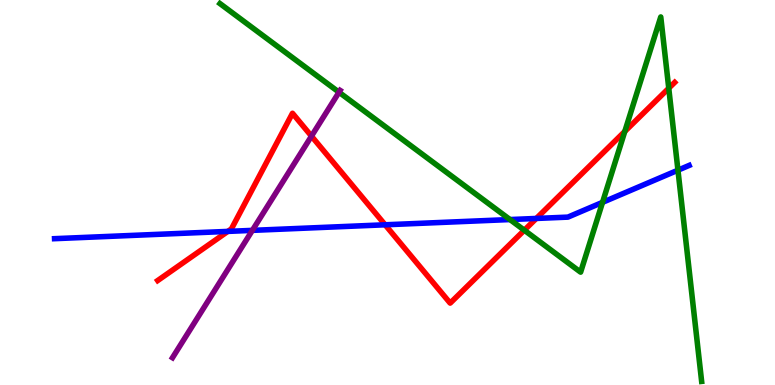[{'lines': ['blue', 'red'], 'intersections': [{'x': 2.94, 'y': 3.99}, {'x': 4.97, 'y': 4.16}, {'x': 6.92, 'y': 4.33}]}, {'lines': ['green', 'red'], 'intersections': [{'x': 6.77, 'y': 4.02}, {'x': 8.06, 'y': 6.59}, {'x': 8.63, 'y': 7.71}]}, {'lines': ['purple', 'red'], 'intersections': [{'x': 4.02, 'y': 6.46}]}, {'lines': ['blue', 'green'], 'intersections': [{'x': 6.58, 'y': 4.3}, {'x': 7.77, 'y': 4.74}, {'x': 8.75, 'y': 5.58}]}, {'lines': ['blue', 'purple'], 'intersections': [{'x': 3.26, 'y': 4.02}]}, {'lines': ['green', 'purple'], 'intersections': [{'x': 4.37, 'y': 7.6}]}]